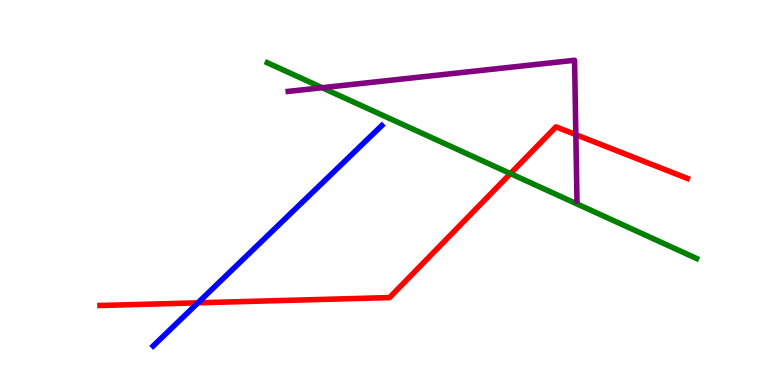[{'lines': ['blue', 'red'], 'intersections': [{'x': 2.55, 'y': 2.13}]}, {'lines': ['green', 'red'], 'intersections': [{'x': 6.59, 'y': 5.49}]}, {'lines': ['purple', 'red'], 'intersections': [{'x': 7.43, 'y': 6.5}]}, {'lines': ['blue', 'green'], 'intersections': []}, {'lines': ['blue', 'purple'], 'intersections': []}, {'lines': ['green', 'purple'], 'intersections': [{'x': 4.16, 'y': 7.72}]}]